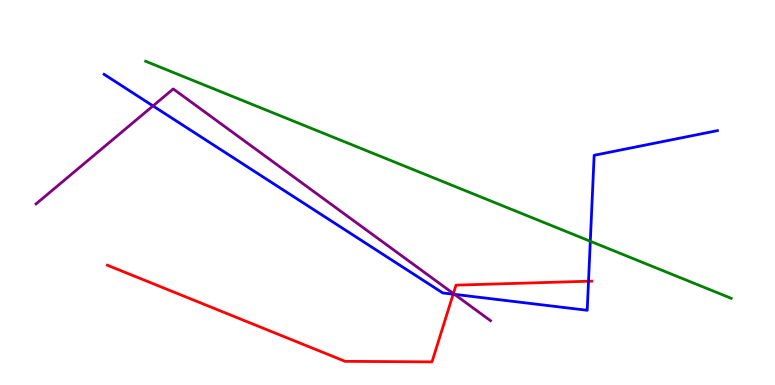[{'lines': ['blue', 'red'], 'intersections': [{'x': 5.85, 'y': 2.36}, {'x': 7.59, 'y': 2.7}]}, {'lines': ['green', 'red'], 'intersections': []}, {'lines': ['purple', 'red'], 'intersections': [{'x': 5.85, 'y': 2.38}]}, {'lines': ['blue', 'green'], 'intersections': [{'x': 7.62, 'y': 3.73}]}, {'lines': ['blue', 'purple'], 'intersections': [{'x': 1.97, 'y': 7.25}, {'x': 5.86, 'y': 2.35}]}, {'lines': ['green', 'purple'], 'intersections': []}]